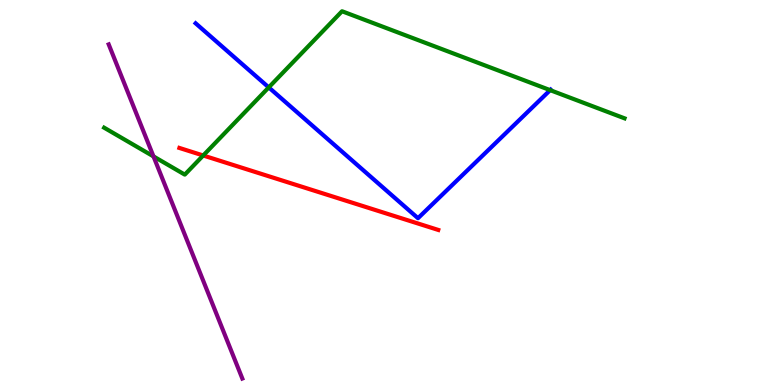[{'lines': ['blue', 'red'], 'intersections': []}, {'lines': ['green', 'red'], 'intersections': [{'x': 2.62, 'y': 5.96}]}, {'lines': ['purple', 'red'], 'intersections': []}, {'lines': ['blue', 'green'], 'intersections': [{'x': 3.47, 'y': 7.73}, {'x': 7.1, 'y': 7.66}]}, {'lines': ['blue', 'purple'], 'intersections': []}, {'lines': ['green', 'purple'], 'intersections': [{'x': 1.98, 'y': 5.94}]}]